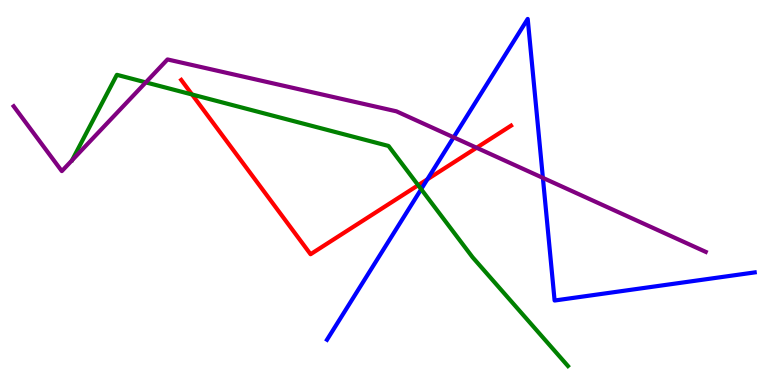[{'lines': ['blue', 'red'], 'intersections': [{'x': 5.51, 'y': 5.34}]}, {'lines': ['green', 'red'], 'intersections': [{'x': 2.48, 'y': 7.55}, {'x': 5.4, 'y': 5.19}]}, {'lines': ['purple', 'red'], 'intersections': [{'x': 6.15, 'y': 6.16}]}, {'lines': ['blue', 'green'], 'intersections': [{'x': 5.43, 'y': 5.09}]}, {'lines': ['blue', 'purple'], 'intersections': [{'x': 5.85, 'y': 6.43}, {'x': 7.01, 'y': 5.38}]}, {'lines': ['green', 'purple'], 'intersections': [{'x': 1.88, 'y': 7.86}]}]